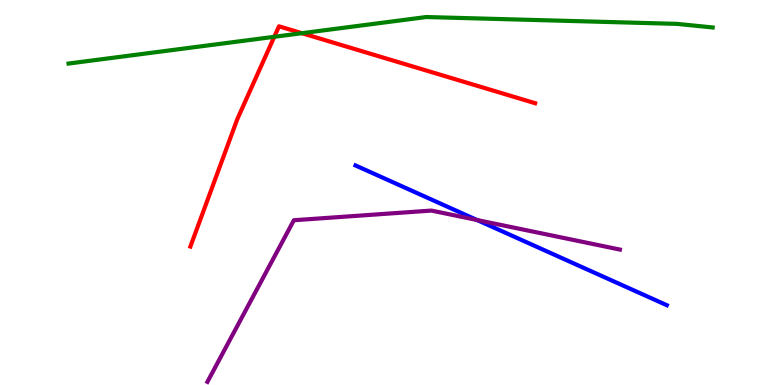[{'lines': ['blue', 'red'], 'intersections': []}, {'lines': ['green', 'red'], 'intersections': [{'x': 3.54, 'y': 9.04}, {'x': 3.9, 'y': 9.14}]}, {'lines': ['purple', 'red'], 'intersections': []}, {'lines': ['blue', 'green'], 'intersections': []}, {'lines': ['blue', 'purple'], 'intersections': [{'x': 6.16, 'y': 4.29}]}, {'lines': ['green', 'purple'], 'intersections': []}]